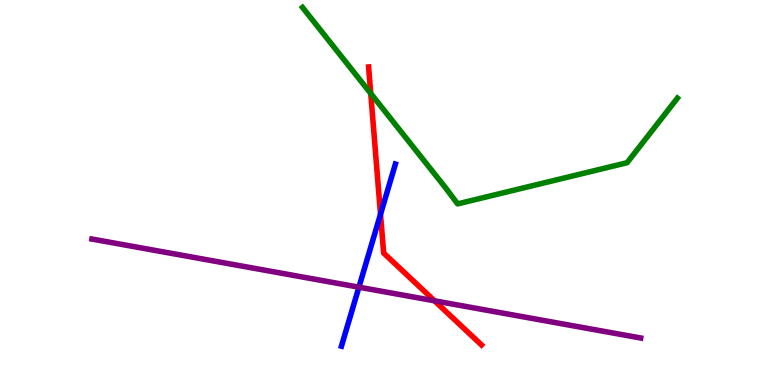[{'lines': ['blue', 'red'], 'intersections': [{'x': 4.91, 'y': 4.43}]}, {'lines': ['green', 'red'], 'intersections': [{'x': 4.78, 'y': 7.57}]}, {'lines': ['purple', 'red'], 'intersections': [{'x': 5.61, 'y': 2.19}]}, {'lines': ['blue', 'green'], 'intersections': []}, {'lines': ['blue', 'purple'], 'intersections': [{'x': 4.63, 'y': 2.54}]}, {'lines': ['green', 'purple'], 'intersections': []}]